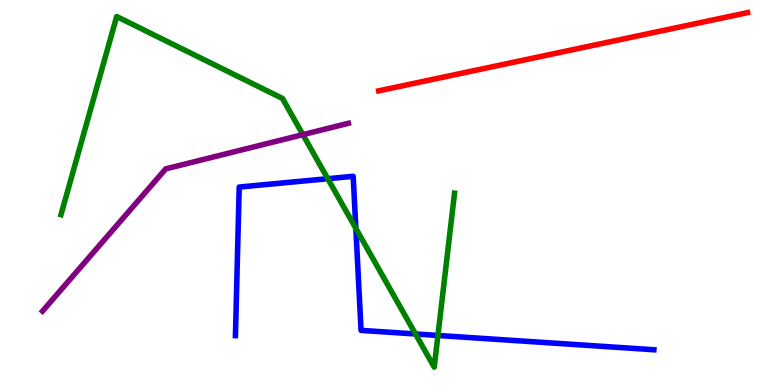[{'lines': ['blue', 'red'], 'intersections': []}, {'lines': ['green', 'red'], 'intersections': []}, {'lines': ['purple', 'red'], 'intersections': []}, {'lines': ['blue', 'green'], 'intersections': [{'x': 4.23, 'y': 5.36}, {'x': 4.59, 'y': 4.07}, {'x': 5.36, 'y': 1.33}, {'x': 5.65, 'y': 1.29}]}, {'lines': ['blue', 'purple'], 'intersections': []}, {'lines': ['green', 'purple'], 'intersections': [{'x': 3.91, 'y': 6.5}]}]